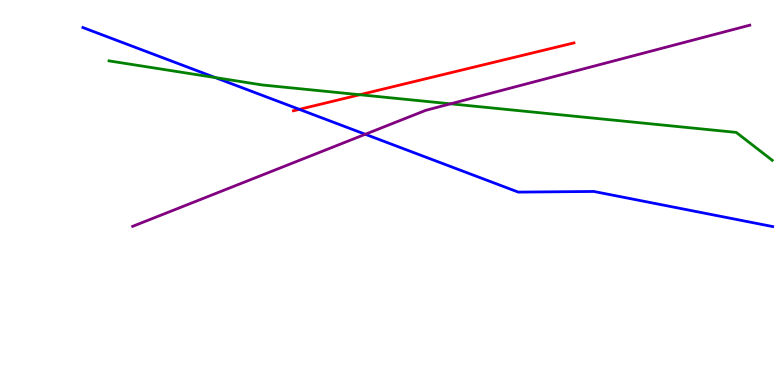[{'lines': ['blue', 'red'], 'intersections': [{'x': 3.86, 'y': 7.16}]}, {'lines': ['green', 'red'], 'intersections': [{'x': 4.64, 'y': 7.54}]}, {'lines': ['purple', 'red'], 'intersections': []}, {'lines': ['blue', 'green'], 'intersections': [{'x': 2.78, 'y': 7.99}]}, {'lines': ['blue', 'purple'], 'intersections': [{'x': 4.71, 'y': 6.51}]}, {'lines': ['green', 'purple'], 'intersections': [{'x': 5.81, 'y': 7.3}]}]